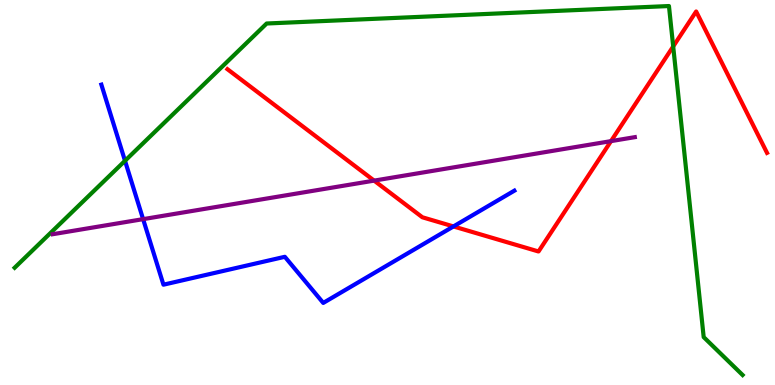[{'lines': ['blue', 'red'], 'intersections': [{'x': 5.85, 'y': 4.12}]}, {'lines': ['green', 'red'], 'intersections': [{'x': 8.69, 'y': 8.79}]}, {'lines': ['purple', 'red'], 'intersections': [{'x': 4.83, 'y': 5.31}, {'x': 7.88, 'y': 6.33}]}, {'lines': ['blue', 'green'], 'intersections': [{'x': 1.61, 'y': 5.82}]}, {'lines': ['blue', 'purple'], 'intersections': [{'x': 1.85, 'y': 4.31}]}, {'lines': ['green', 'purple'], 'intersections': []}]